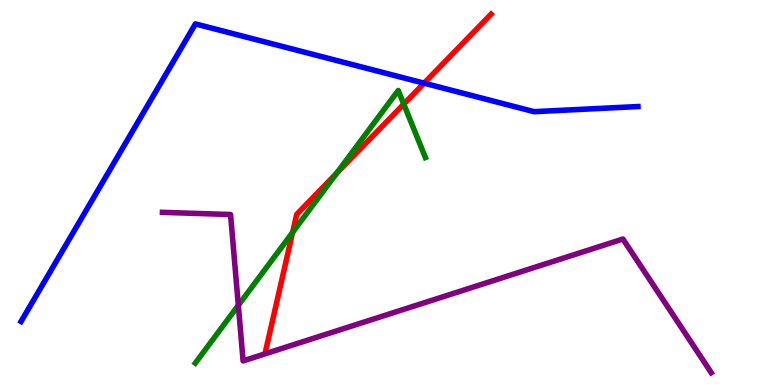[{'lines': ['blue', 'red'], 'intersections': [{'x': 5.47, 'y': 7.84}]}, {'lines': ['green', 'red'], 'intersections': [{'x': 3.78, 'y': 3.96}, {'x': 4.34, 'y': 5.5}, {'x': 5.21, 'y': 7.3}]}, {'lines': ['purple', 'red'], 'intersections': []}, {'lines': ['blue', 'green'], 'intersections': []}, {'lines': ['blue', 'purple'], 'intersections': []}, {'lines': ['green', 'purple'], 'intersections': [{'x': 3.08, 'y': 2.07}]}]